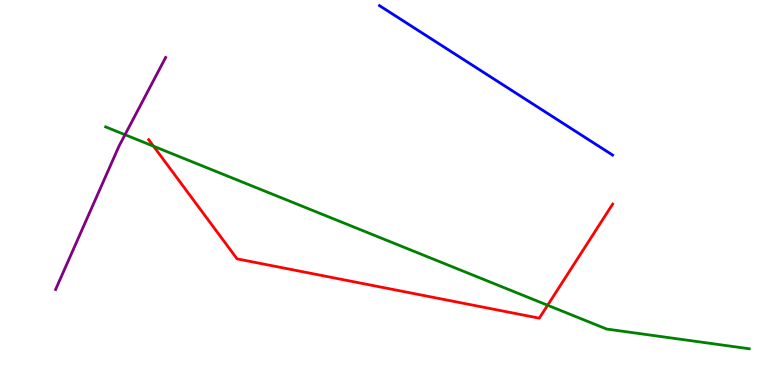[{'lines': ['blue', 'red'], 'intersections': []}, {'lines': ['green', 'red'], 'intersections': [{'x': 1.98, 'y': 6.2}, {'x': 7.07, 'y': 2.07}]}, {'lines': ['purple', 'red'], 'intersections': []}, {'lines': ['blue', 'green'], 'intersections': []}, {'lines': ['blue', 'purple'], 'intersections': []}, {'lines': ['green', 'purple'], 'intersections': [{'x': 1.61, 'y': 6.5}]}]